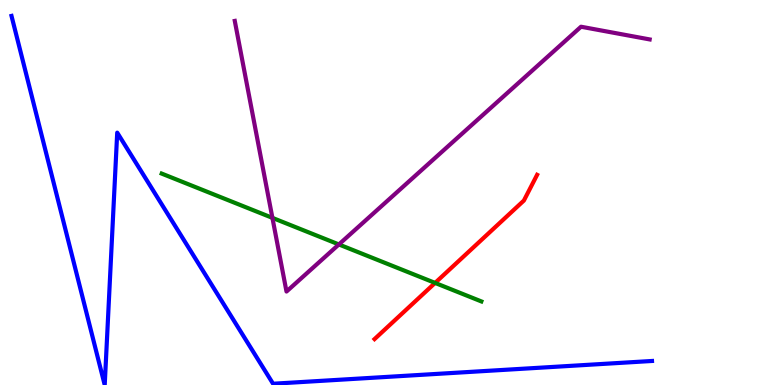[{'lines': ['blue', 'red'], 'intersections': []}, {'lines': ['green', 'red'], 'intersections': [{'x': 5.61, 'y': 2.65}]}, {'lines': ['purple', 'red'], 'intersections': []}, {'lines': ['blue', 'green'], 'intersections': []}, {'lines': ['blue', 'purple'], 'intersections': []}, {'lines': ['green', 'purple'], 'intersections': [{'x': 3.52, 'y': 4.34}, {'x': 4.37, 'y': 3.65}]}]